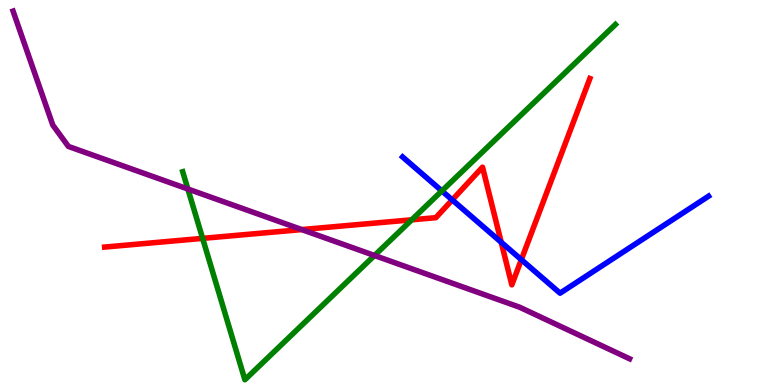[{'lines': ['blue', 'red'], 'intersections': [{'x': 5.84, 'y': 4.81}, {'x': 6.47, 'y': 3.71}, {'x': 6.73, 'y': 3.26}]}, {'lines': ['green', 'red'], 'intersections': [{'x': 2.61, 'y': 3.81}, {'x': 5.31, 'y': 4.29}]}, {'lines': ['purple', 'red'], 'intersections': [{'x': 3.89, 'y': 4.04}]}, {'lines': ['blue', 'green'], 'intersections': [{'x': 5.7, 'y': 5.04}]}, {'lines': ['blue', 'purple'], 'intersections': []}, {'lines': ['green', 'purple'], 'intersections': [{'x': 2.42, 'y': 5.09}, {'x': 4.83, 'y': 3.36}]}]